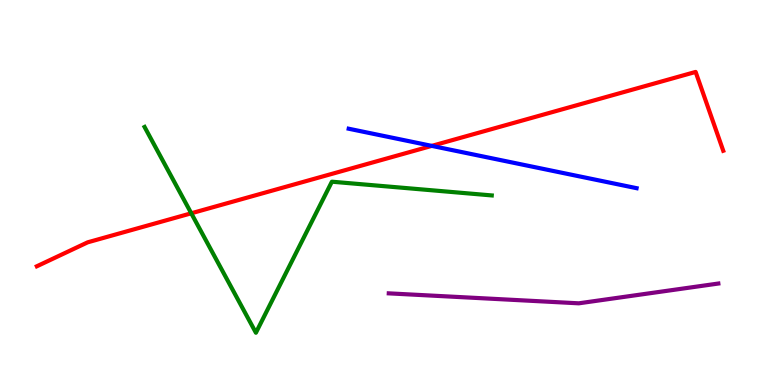[{'lines': ['blue', 'red'], 'intersections': [{'x': 5.57, 'y': 6.21}]}, {'lines': ['green', 'red'], 'intersections': [{'x': 2.47, 'y': 4.46}]}, {'lines': ['purple', 'red'], 'intersections': []}, {'lines': ['blue', 'green'], 'intersections': []}, {'lines': ['blue', 'purple'], 'intersections': []}, {'lines': ['green', 'purple'], 'intersections': []}]